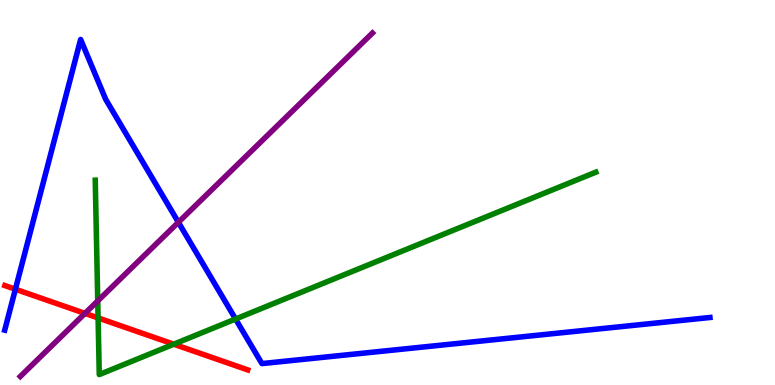[{'lines': ['blue', 'red'], 'intersections': [{'x': 0.199, 'y': 2.49}]}, {'lines': ['green', 'red'], 'intersections': [{'x': 1.27, 'y': 1.74}, {'x': 2.24, 'y': 1.06}]}, {'lines': ['purple', 'red'], 'intersections': [{'x': 1.1, 'y': 1.86}]}, {'lines': ['blue', 'green'], 'intersections': [{'x': 3.04, 'y': 1.71}]}, {'lines': ['blue', 'purple'], 'intersections': [{'x': 2.3, 'y': 4.23}]}, {'lines': ['green', 'purple'], 'intersections': [{'x': 1.26, 'y': 2.18}]}]